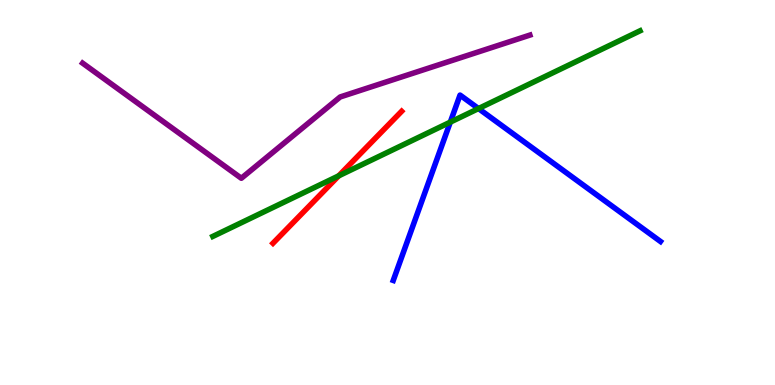[{'lines': ['blue', 'red'], 'intersections': []}, {'lines': ['green', 'red'], 'intersections': [{'x': 4.37, 'y': 5.43}]}, {'lines': ['purple', 'red'], 'intersections': []}, {'lines': ['blue', 'green'], 'intersections': [{'x': 5.81, 'y': 6.83}, {'x': 6.17, 'y': 7.18}]}, {'lines': ['blue', 'purple'], 'intersections': []}, {'lines': ['green', 'purple'], 'intersections': []}]